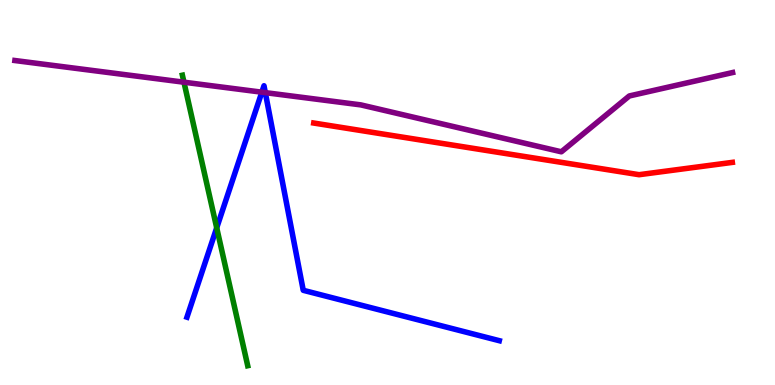[{'lines': ['blue', 'red'], 'intersections': []}, {'lines': ['green', 'red'], 'intersections': []}, {'lines': ['purple', 'red'], 'intersections': []}, {'lines': ['blue', 'green'], 'intersections': [{'x': 2.8, 'y': 4.08}]}, {'lines': ['blue', 'purple'], 'intersections': [{'x': 3.38, 'y': 7.61}, {'x': 3.42, 'y': 7.59}]}, {'lines': ['green', 'purple'], 'intersections': [{'x': 2.37, 'y': 7.86}]}]